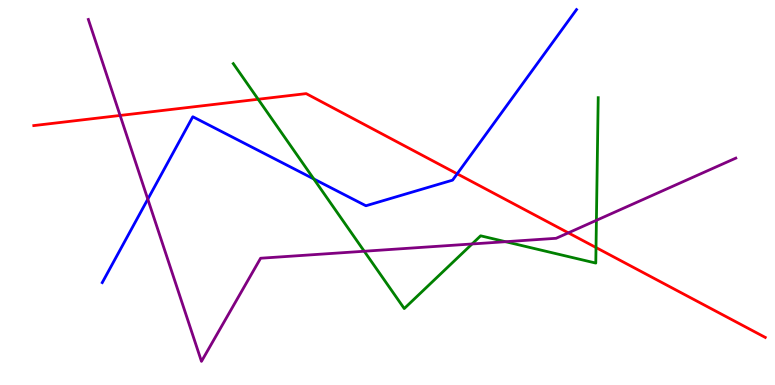[{'lines': ['blue', 'red'], 'intersections': [{'x': 5.9, 'y': 5.49}]}, {'lines': ['green', 'red'], 'intersections': [{'x': 3.33, 'y': 7.42}, {'x': 7.69, 'y': 3.57}]}, {'lines': ['purple', 'red'], 'intersections': [{'x': 1.55, 'y': 7.0}, {'x': 7.33, 'y': 3.95}]}, {'lines': ['blue', 'green'], 'intersections': [{'x': 4.05, 'y': 5.35}]}, {'lines': ['blue', 'purple'], 'intersections': [{'x': 1.91, 'y': 4.83}]}, {'lines': ['green', 'purple'], 'intersections': [{'x': 4.7, 'y': 3.47}, {'x': 6.09, 'y': 3.66}, {'x': 6.52, 'y': 3.72}, {'x': 7.7, 'y': 4.28}]}]